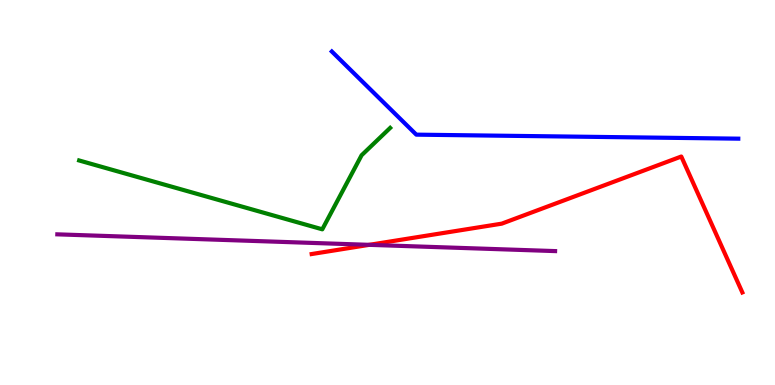[{'lines': ['blue', 'red'], 'intersections': []}, {'lines': ['green', 'red'], 'intersections': []}, {'lines': ['purple', 'red'], 'intersections': [{'x': 4.76, 'y': 3.64}]}, {'lines': ['blue', 'green'], 'intersections': []}, {'lines': ['blue', 'purple'], 'intersections': []}, {'lines': ['green', 'purple'], 'intersections': []}]